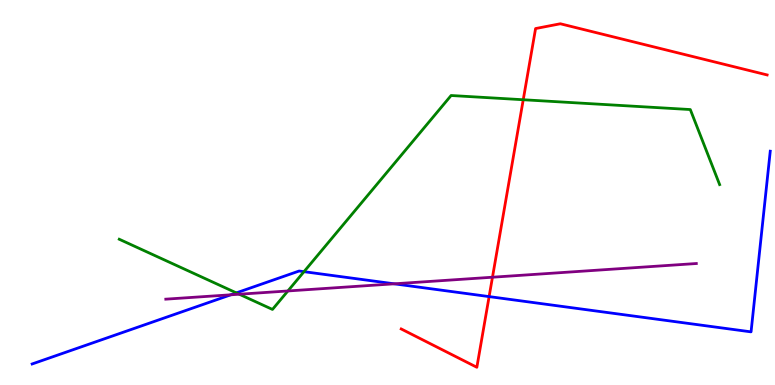[{'lines': ['blue', 'red'], 'intersections': [{'x': 6.31, 'y': 2.3}]}, {'lines': ['green', 'red'], 'intersections': [{'x': 6.75, 'y': 7.41}]}, {'lines': ['purple', 'red'], 'intersections': [{'x': 6.35, 'y': 2.8}]}, {'lines': ['blue', 'green'], 'intersections': [{'x': 3.05, 'y': 2.39}, {'x': 3.92, 'y': 2.94}]}, {'lines': ['blue', 'purple'], 'intersections': [{'x': 2.98, 'y': 2.34}, {'x': 5.09, 'y': 2.63}]}, {'lines': ['green', 'purple'], 'intersections': [{'x': 3.09, 'y': 2.36}, {'x': 3.71, 'y': 2.44}]}]